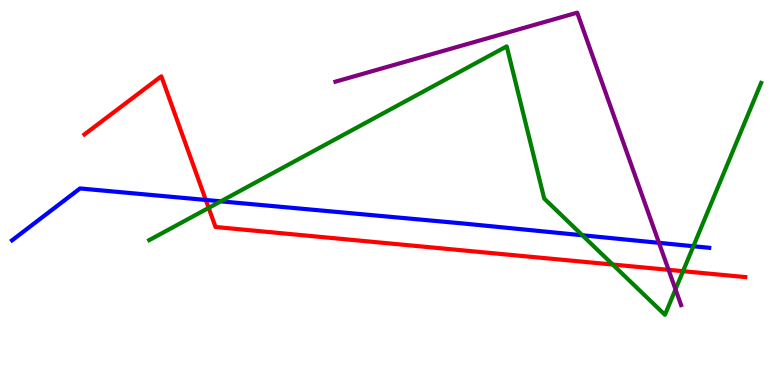[{'lines': ['blue', 'red'], 'intersections': [{'x': 2.66, 'y': 4.81}]}, {'lines': ['green', 'red'], 'intersections': [{'x': 2.69, 'y': 4.6}, {'x': 7.91, 'y': 3.13}, {'x': 8.81, 'y': 2.96}]}, {'lines': ['purple', 'red'], 'intersections': [{'x': 8.63, 'y': 2.99}]}, {'lines': ['blue', 'green'], 'intersections': [{'x': 2.85, 'y': 4.77}, {'x': 7.51, 'y': 3.89}, {'x': 8.95, 'y': 3.6}]}, {'lines': ['blue', 'purple'], 'intersections': [{'x': 8.5, 'y': 3.69}]}, {'lines': ['green', 'purple'], 'intersections': [{'x': 8.72, 'y': 2.48}]}]